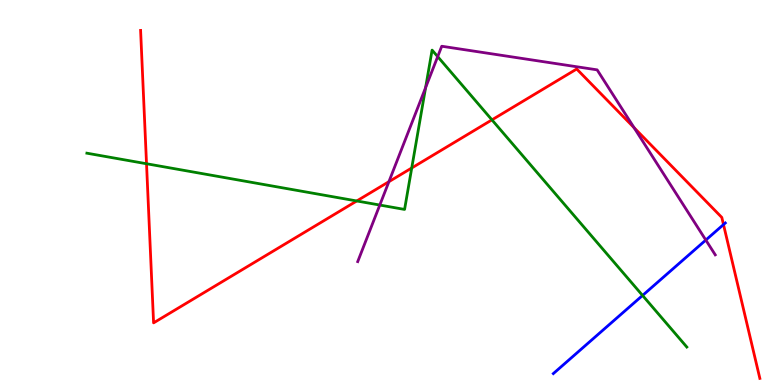[{'lines': ['blue', 'red'], 'intersections': [{'x': 9.34, 'y': 4.17}]}, {'lines': ['green', 'red'], 'intersections': [{'x': 1.89, 'y': 5.75}, {'x': 4.6, 'y': 4.78}, {'x': 5.31, 'y': 5.64}, {'x': 6.35, 'y': 6.89}]}, {'lines': ['purple', 'red'], 'intersections': [{'x': 5.02, 'y': 5.28}, {'x': 8.18, 'y': 6.68}]}, {'lines': ['blue', 'green'], 'intersections': [{'x': 8.29, 'y': 2.33}]}, {'lines': ['blue', 'purple'], 'intersections': [{'x': 9.11, 'y': 3.76}]}, {'lines': ['green', 'purple'], 'intersections': [{'x': 4.9, 'y': 4.67}, {'x': 5.49, 'y': 7.73}, {'x': 5.65, 'y': 8.53}]}]